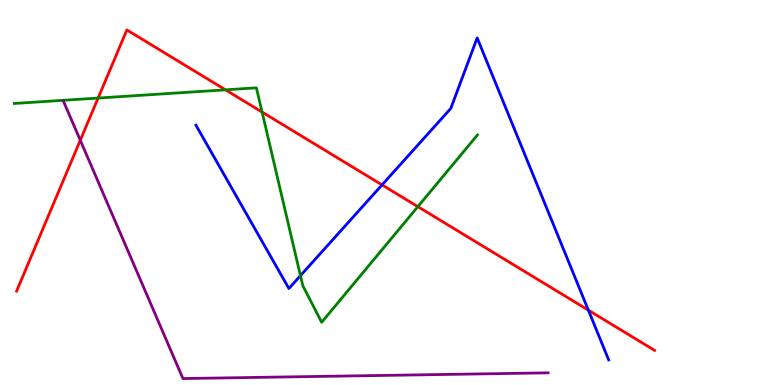[{'lines': ['blue', 'red'], 'intersections': [{'x': 4.93, 'y': 5.2}, {'x': 7.59, 'y': 1.94}]}, {'lines': ['green', 'red'], 'intersections': [{'x': 1.27, 'y': 7.45}, {'x': 2.91, 'y': 7.67}, {'x': 3.38, 'y': 7.09}, {'x': 5.39, 'y': 4.63}]}, {'lines': ['purple', 'red'], 'intersections': [{'x': 1.04, 'y': 6.36}]}, {'lines': ['blue', 'green'], 'intersections': [{'x': 3.88, 'y': 2.84}]}, {'lines': ['blue', 'purple'], 'intersections': []}, {'lines': ['green', 'purple'], 'intersections': []}]